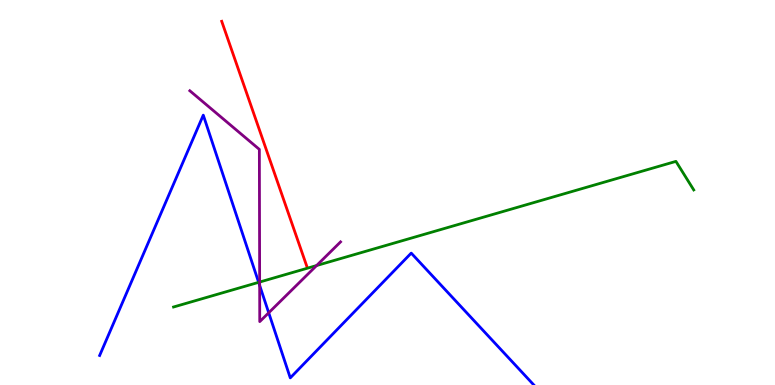[{'lines': ['blue', 'red'], 'intersections': []}, {'lines': ['green', 'red'], 'intersections': []}, {'lines': ['purple', 'red'], 'intersections': []}, {'lines': ['blue', 'green'], 'intersections': [{'x': 3.34, 'y': 2.67}]}, {'lines': ['blue', 'purple'], 'intersections': [{'x': 3.35, 'y': 2.59}, {'x': 3.47, 'y': 1.88}]}, {'lines': ['green', 'purple'], 'intersections': [{'x': 3.35, 'y': 2.67}, {'x': 4.09, 'y': 3.1}]}]